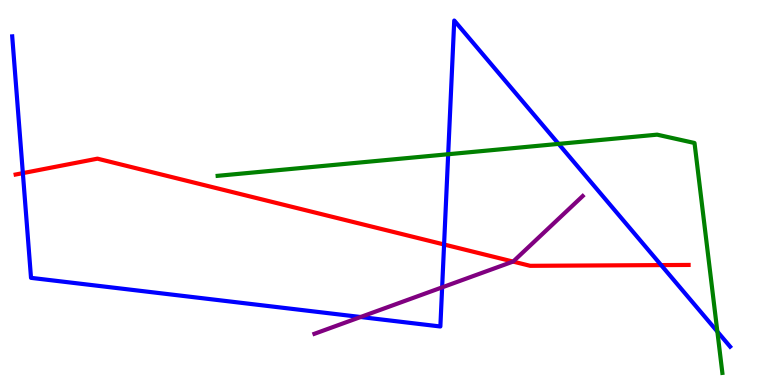[{'lines': ['blue', 'red'], 'intersections': [{'x': 0.295, 'y': 5.5}, {'x': 5.73, 'y': 3.65}, {'x': 8.53, 'y': 3.11}]}, {'lines': ['green', 'red'], 'intersections': []}, {'lines': ['purple', 'red'], 'intersections': [{'x': 6.62, 'y': 3.21}]}, {'lines': ['blue', 'green'], 'intersections': [{'x': 5.78, 'y': 5.99}, {'x': 7.21, 'y': 6.26}, {'x': 9.26, 'y': 1.39}]}, {'lines': ['blue', 'purple'], 'intersections': [{'x': 4.65, 'y': 1.77}, {'x': 5.7, 'y': 2.54}]}, {'lines': ['green', 'purple'], 'intersections': []}]